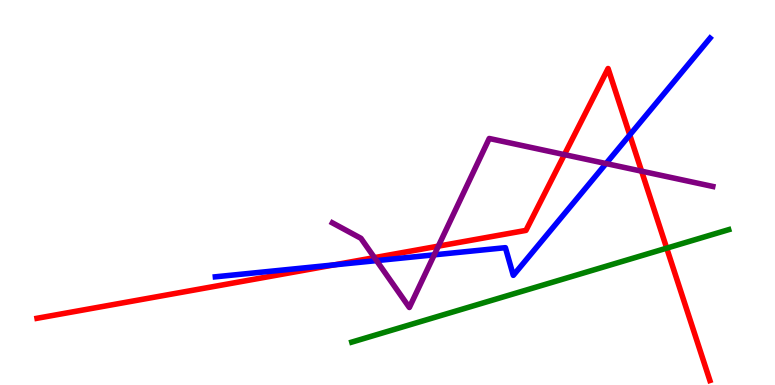[{'lines': ['blue', 'red'], 'intersections': [{'x': 4.31, 'y': 3.12}, {'x': 8.13, 'y': 6.49}]}, {'lines': ['green', 'red'], 'intersections': [{'x': 8.6, 'y': 3.55}]}, {'lines': ['purple', 'red'], 'intersections': [{'x': 4.83, 'y': 3.31}, {'x': 5.66, 'y': 3.61}, {'x': 7.28, 'y': 5.98}, {'x': 8.28, 'y': 5.55}]}, {'lines': ['blue', 'green'], 'intersections': []}, {'lines': ['blue', 'purple'], 'intersections': [{'x': 4.86, 'y': 3.23}, {'x': 5.6, 'y': 3.38}, {'x': 7.82, 'y': 5.75}]}, {'lines': ['green', 'purple'], 'intersections': []}]